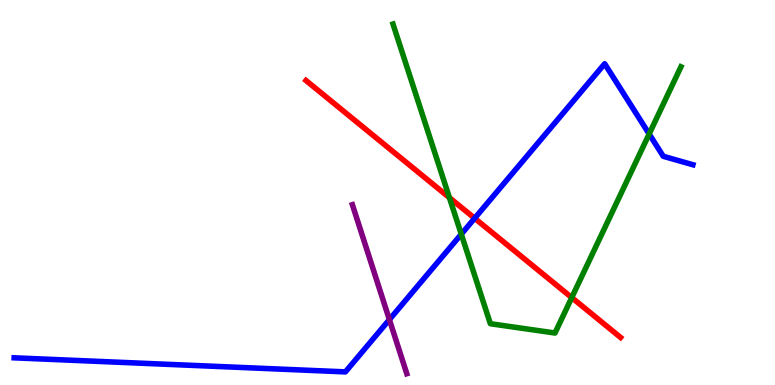[{'lines': ['blue', 'red'], 'intersections': [{'x': 6.12, 'y': 4.33}]}, {'lines': ['green', 'red'], 'intersections': [{'x': 5.8, 'y': 4.87}, {'x': 7.38, 'y': 2.27}]}, {'lines': ['purple', 'red'], 'intersections': []}, {'lines': ['blue', 'green'], 'intersections': [{'x': 5.95, 'y': 3.92}, {'x': 8.38, 'y': 6.52}]}, {'lines': ['blue', 'purple'], 'intersections': [{'x': 5.02, 'y': 1.7}]}, {'lines': ['green', 'purple'], 'intersections': []}]